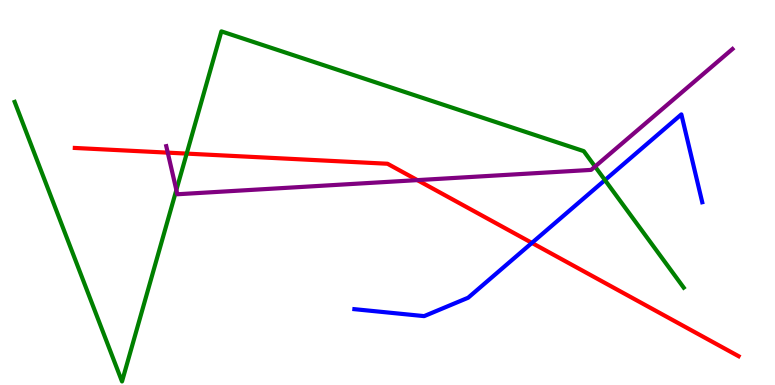[{'lines': ['blue', 'red'], 'intersections': [{'x': 6.86, 'y': 3.69}]}, {'lines': ['green', 'red'], 'intersections': [{'x': 2.41, 'y': 6.01}]}, {'lines': ['purple', 'red'], 'intersections': [{'x': 2.16, 'y': 6.04}, {'x': 5.39, 'y': 5.32}]}, {'lines': ['blue', 'green'], 'intersections': [{'x': 7.81, 'y': 5.32}]}, {'lines': ['blue', 'purple'], 'intersections': []}, {'lines': ['green', 'purple'], 'intersections': [{'x': 2.28, 'y': 5.06}, {'x': 7.68, 'y': 5.67}]}]